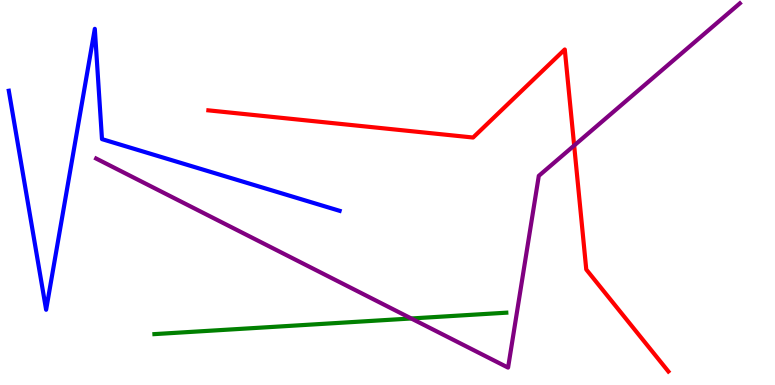[{'lines': ['blue', 'red'], 'intersections': []}, {'lines': ['green', 'red'], 'intersections': []}, {'lines': ['purple', 'red'], 'intersections': [{'x': 7.41, 'y': 6.22}]}, {'lines': ['blue', 'green'], 'intersections': []}, {'lines': ['blue', 'purple'], 'intersections': []}, {'lines': ['green', 'purple'], 'intersections': [{'x': 5.31, 'y': 1.73}]}]